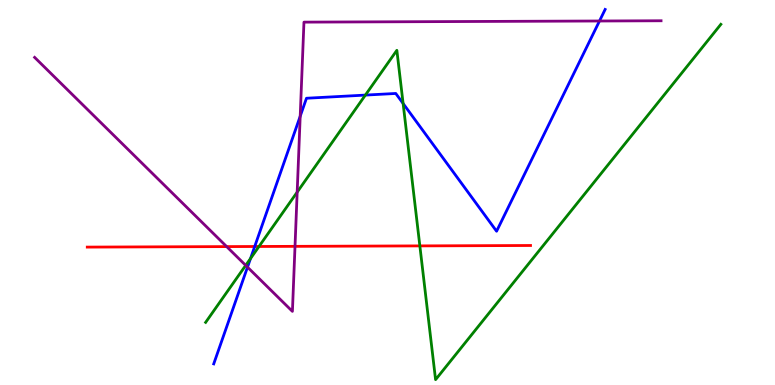[{'lines': ['blue', 'red'], 'intersections': [{'x': 3.29, 'y': 3.6}]}, {'lines': ['green', 'red'], 'intersections': [{'x': 3.34, 'y': 3.6}, {'x': 5.42, 'y': 3.61}]}, {'lines': ['purple', 'red'], 'intersections': [{'x': 2.92, 'y': 3.59}, {'x': 3.81, 'y': 3.6}]}, {'lines': ['blue', 'green'], 'intersections': [{'x': 3.23, 'y': 3.29}, {'x': 4.71, 'y': 7.53}, {'x': 5.2, 'y': 7.31}]}, {'lines': ['blue', 'purple'], 'intersections': [{'x': 3.19, 'y': 3.06}, {'x': 3.87, 'y': 6.98}, {'x': 7.74, 'y': 9.45}]}, {'lines': ['green', 'purple'], 'intersections': [{'x': 3.17, 'y': 3.11}, {'x': 3.83, 'y': 5.01}]}]